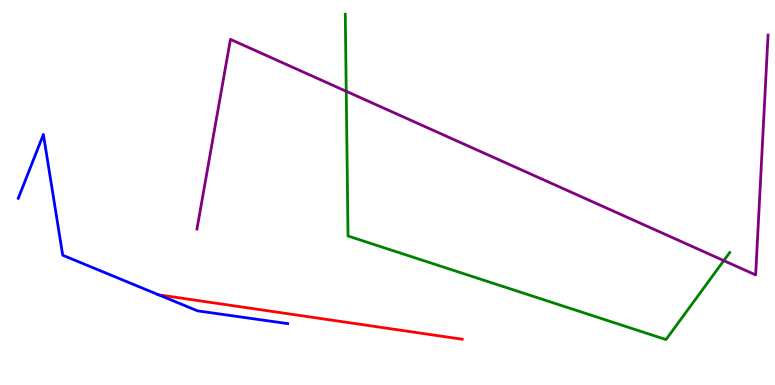[{'lines': ['blue', 'red'], 'intersections': [{'x': 2.05, 'y': 2.34}]}, {'lines': ['green', 'red'], 'intersections': []}, {'lines': ['purple', 'red'], 'intersections': []}, {'lines': ['blue', 'green'], 'intersections': []}, {'lines': ['blue', 'purple'], 'intersections': []}, {'lines': ['green', 'purple'], 'intersections': [{'x': 4.47, 'y': 7.63}, {'x': 9.34, 'y': 3.23}]}]